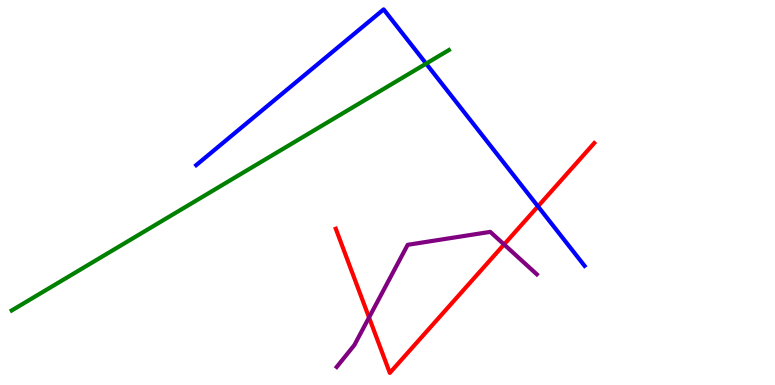[{'lines': ['blue', 'red'], 'intersections': [{'x': 6.94, 'y': 4.64}]}, {'lines': ['green', 'red'], 'intersections': []}, {'lines': ['purple', 'red'], 'intersections': [{'x': 4.76, 'y': 1.75}, {'x': 6.5, 'y': 3.65}]}, {'lines': ['blue', 'green'], 'intersections': [{'x': 5.5, 'y': 8.35}]}, {'lines': ['blue', 'purple'], 'intersections': []}, {'lines': ['green', 'purple'], 'intersections': []}]